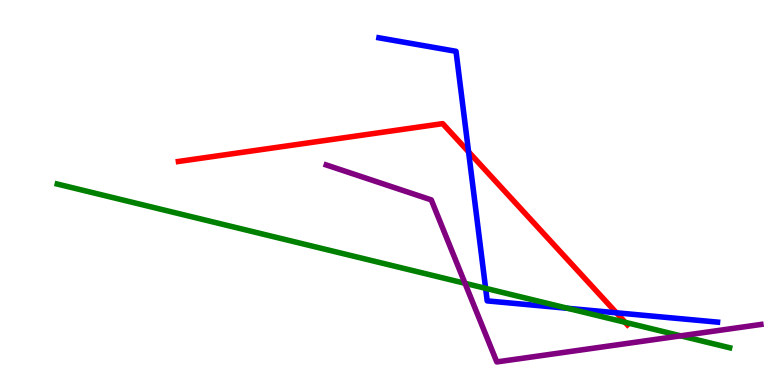[{'lines': ['blue', 'red'], 'intersections': [{'x': 6.05, 'y': 6.06}, {'x': 7.95, 'y': 1.88}]}, {'lines': ['green', 'red'], 'intersections': [{'x': 8.07, 'y': 1.63}]}, {'lines': ['purple', 'red'], 'intersections': []}, {'lines': ['blue', 'green'], 'intersections': [{'x': 6.27, 'y': 2.51}, {'x': 7.32, 'y': 1.99}]}, {'lines': ['blue', 'purple'], 'intersections': []}, {'lines': ['green', 'purple'], 'intersections': [{'x': 6.0, 'y': 2.64}, {'x': 8.78, 'y': 1.28}]}]